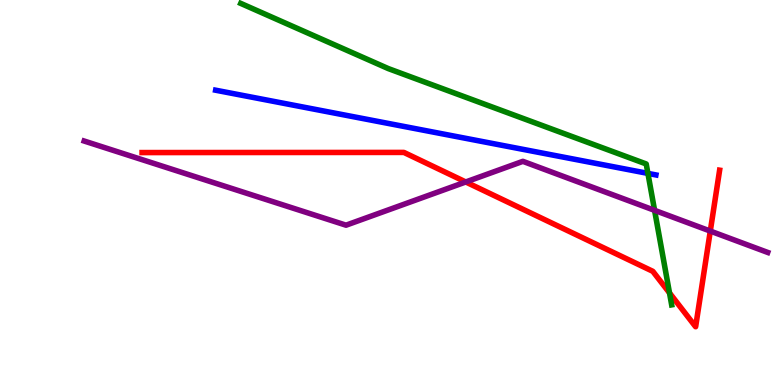[{'lines': ['blue', 'red'], 'intersections': []}, {'lines': ['green', 'red'], 'intersections': [{'x': 8.64, 'y': 2.39}]}, {'lines': ['purple', 'red'], 'intersections': [{'x': 6.01, 'y': 5.27}, {'x': 9.17, 'y': 4.0}]}, {'lines': ['blue', 'green'], 'intersections': [{'x': 8.36, 'y': 5.5}]}, {'lines': ['blue', 'purple'], 'intersections': []}, {'lines': ['green', 'purple'], 'intersections': [{'x': 8.45, 'y': 4.54}]}]